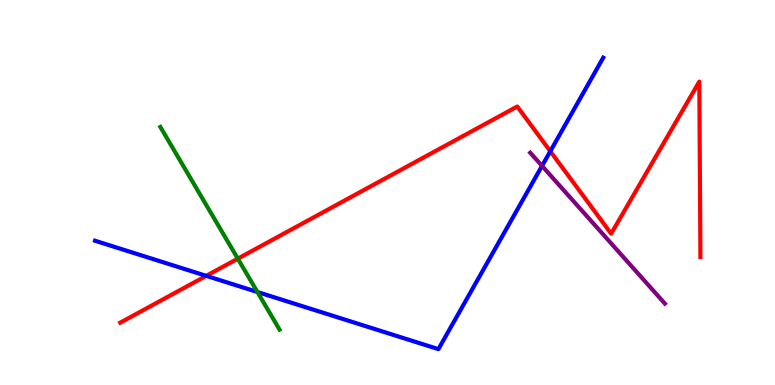[{'lines': ['blue', 'red'], 'intersections': [{'x': 2.66, 'y': 2.83}, {'x': 7.1, 'y': 6.07}]}, {'lines': ['green', 'red'], 'intersections': [{'x': 3.07, 'y': 3.28}]}, {'lines': ['purple', 'red'], 'intersections': []}, {'lines': ['blue', 'green'], 'intersections': [{'x': 3.32, 'y': 2.42}]}, {'lines': ['blue', 'purple'], 'intersections': [{'x': 6.99, 'y': 5.69}]}, {'lines': ['green', 'purple'], 'intersections': []}]